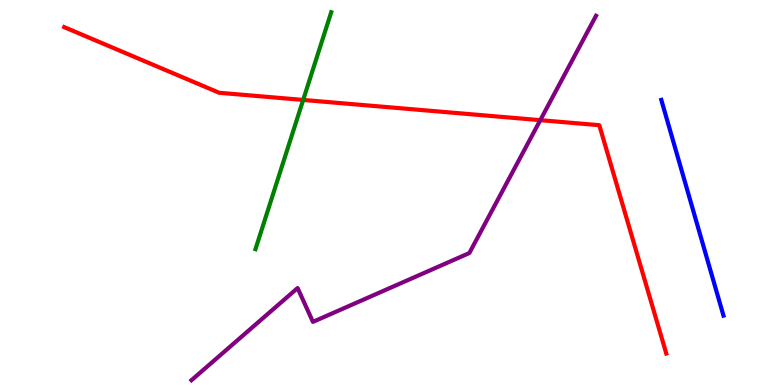[{'lines': ['blue', 'red'], 'intersections': []}, {'lines': ['green', 'red'], 'intersections': [{'x': 3.91, 'y': 7.4}]}, {'lines': ['purple', 'red'], 'intersections': [{'x': 6.97, 'y': 6.88}]}, {'lines': ['blue', 'green'], 'intersections': []}, {'lines': ['blue', 'purple'], 'intersections': []}, {'lines': ['green', 'purple'], 'intersections': []}]